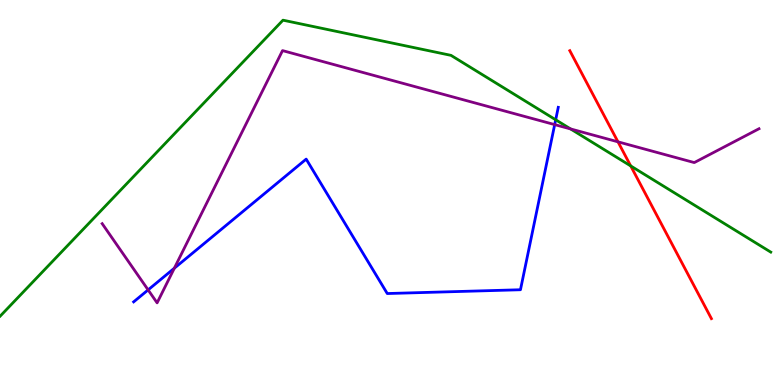[{'lines': ['blue', 'red'], 'intersections': []}, {'lines': ['green', 'red'], 'intersections': [{'x': 8.14, 'y': 5.69}]}, {'lines': ['purple', 'red'], 'intersections': [{'x': 7.97, 'y': 6.32}]}, {'lines': ['blue', 'green'], 'intersections': [{'x': 7.17, 'y': 6.89}]}, {'lines': ['blue', 'purple'], 'intersections': [{'x': 1.91, 'y': 2.47}, {'x': 2.25, 'y': 3.03}, {'x': 7.16, 'y': 6.76}]}, {'lines': ['green', 'purple'], 'intersections': [{'x': 7.36, 'y': 6.65}]}]